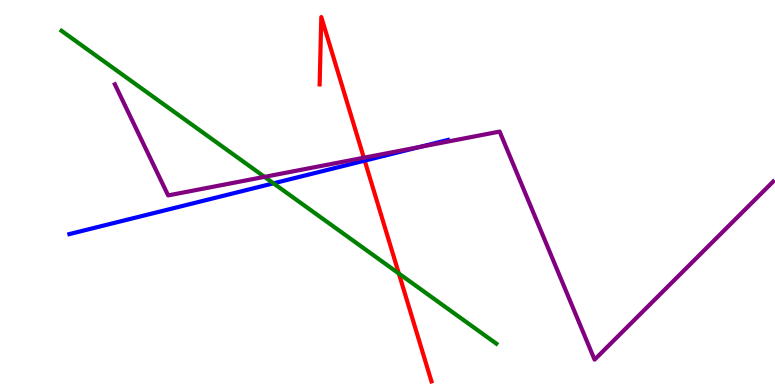[{'lines': ['blue', 'red'], 'intersections': [{'x': 4.71, 'y': 5.83}]}, {'lines': ['green', 'red'], 'intersections': [{'x': 5.15, 'y': 2.9}]}, {'lines': ['purple', 'red'], 'intersections': [{'x': 4.69, 'y': 5.9}]}, {'lines': ['blue', 'green'], 'intersections': [{'x': 3.53, 'y': 5.24}]}, {'lines': ['blue', 'purple'], 'intersections': [{'x': 5.42, 'y': 6.18}]}, {'lines': ['green', 'purple'], 'intersections': [{'x': 3.41, 'y': 5.41}]}]